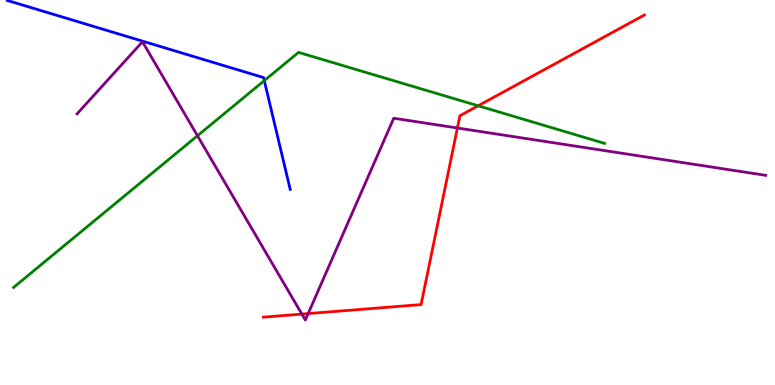[{'lines': ['blue', 'red'], 'intersections': []}, {'lines': ['green', 'red'], 'intersections': [{'x': 6.17, 'y': 7.25}]}, {'lines': ['purple', 'red'], 'intersections': [{'x': 3.9, 'y': 1.84}, {'x': 3.98, 'y': 1.86}, {'x': 5.9, 'y': 6.68}]}, {'lines': ['blue', 'green'], 'intersections': [{'x': 3.41, 'y': 7.91}]}, {'lines': ['blue', 'purple'], 'intersections': []}, {'lines': ['green', 'purple'], 'intersections': [{'x': 2.55, 'y': 6.47}]}]